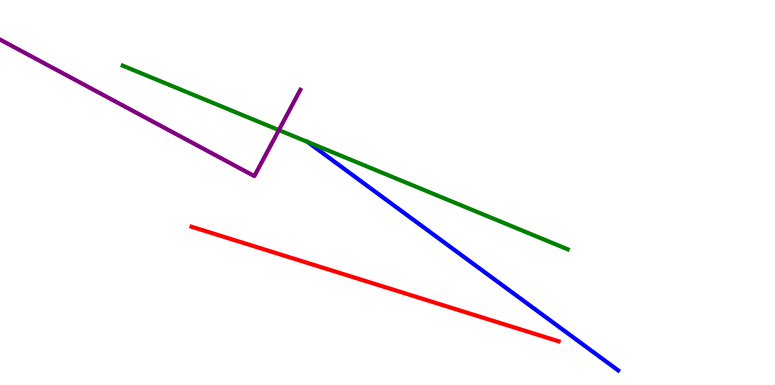[{'lines': ['blue', 'red'], 'intersections': []}, {'lines': ['green', 'red'], 'intersections': []}, {'lines': ['purple', 'red'], 'intersections': []}, {'lines': ['blue', 'green'], 'intersections': []}, {'lines': ['blue', 'purple'], 'intersections': []}, {'lines': ['green', 'purple'], 'intersections': [{'x': 3.6, 'y': 6.62}]}]